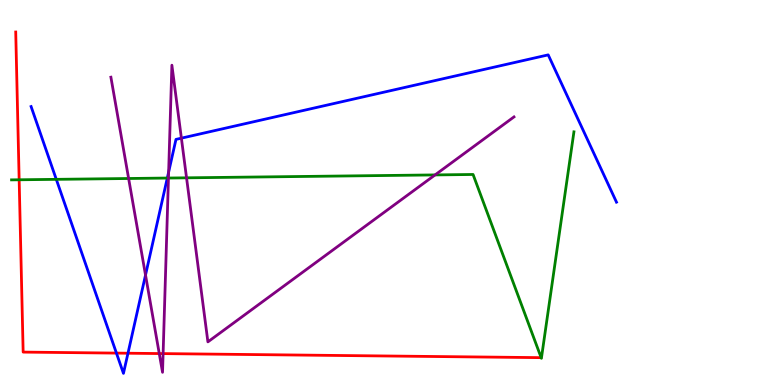[{'lines': ['blue', 'red'], 'intersections': [{'x': 1.5, 'y': 0.829}, {'x': 1.65, 'y': 0.825}]}, {'lines': ['green', 'red'], 'intersections': [{'x': 0.247, 'y': 5.33}]}, {'lines': ['purple', 'red'], 'intersections': [{'x': 2.05, 'y': 0.817}, {'x': 2.1, 'y': 0.816}]}, {'lines': ['blue', 'green'], 'intersections': [{'x': 0.726, 'y': 5.34}, {'x': 2.16, 'y': 5.38}]}, {'lines': ['blue', 'purple'], 'intersections': [{'x': 1.88, 'y': 2.86}, {'x': 2.18, 'y': 5.53}, {'x': 2.34, 'y': 6.41}]}, {'lines': ['green', 'purple'], 'intersections': [{'x': 1.66, 'y': 5.36}, {'x': 2.17, 'y': 5.38}, {'x': 2.41, 'y': 5.38}, {'x': 5.61, 'y': 5.46}]}]